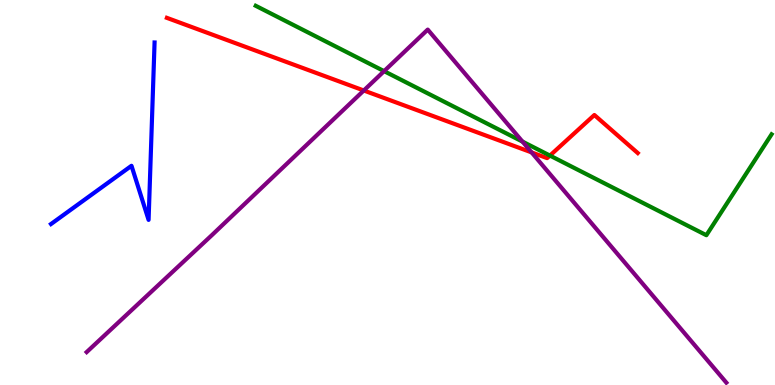[{'lines': ['blue', 'red'], 'intersections': []}, {'lines': ['green', 'red'], 'intersections': [{'x': 7.1, 'y': 5.96}]}, {'lines': ['purple', 'red'], 'intersections': [{'x': 4.69, 'y': 7.65}, {'x': 6.86, 'y': 6.04}]}, {'lines': ['blue', 'green'], 'intersections': []}, {'lines': ['blue', 'purple'], 'intersections': []}, {'lines': ['green', 'purple'], 'intersections': [{'x': 4.96, 'y': 8.15}, {'x': 6.74, 'y': 6.32}]}]